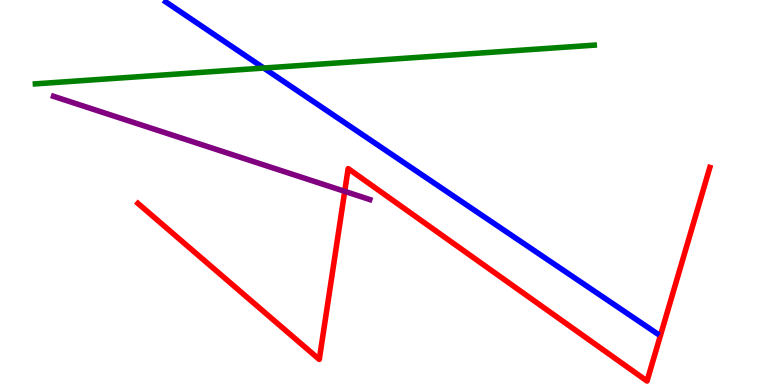[{'lines': ['blue', 'red'], 'intersections': []}, {'lines': ['green', 'red'], 'intersections': []}, {'lines': ['purple', 'red'], 'intersections': [{'x': 4.45, 'y': 5.03}]}, {'lines': ['blue', 'green'], 'intersections': [{'x': 3.4, 'y': 8.23}]}, {'lines': ['blue', 'purple'], 'intersections': []}, {'lines': ['green', 'purple'], 'intersections': []}]